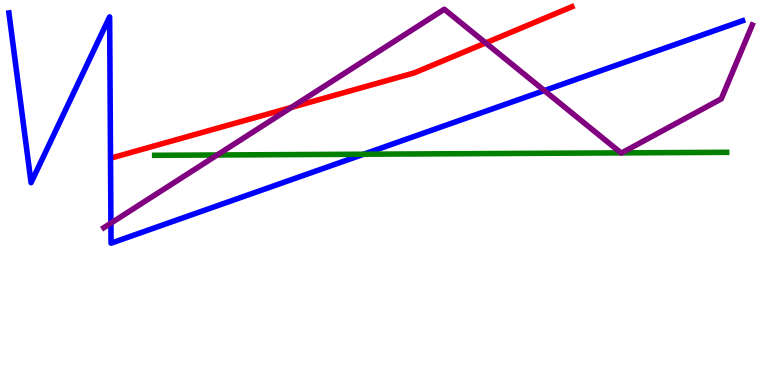[{'lines': ['blue', 'red'], 'intersections': []}, {'lines': ['green', 'red'], 'intersections': []}, {'lines': ['purple', 'red'], 'intersections': [{'x': 3.76, 'y': 7.21}, {'x': 6.27, 'y': 8.89}]}, {'lines': ['blue', 'green'], 'intersections': [{'x': 4.69, 'y': 5.99}]}, {'lines': ['blue', 'purple'], 'intersections': [{'x': 1.43, 'y': 4.2}, {'x': 7.02, 'y': 7.65}]}, {'lines': ['green', 'purple'], 'intersections': [{'x': 2.8, 'y': 5.97}, {'x': 8.01, 'y': 6.03}, {'x': 8.02, 'y': 6.03}]}]